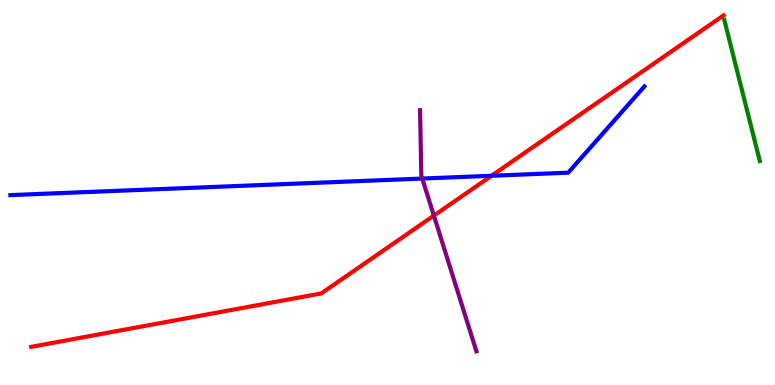[{'lines': ['blue', 'red'], 'intersections': [{'x': 6.34, 'y': 5.43}]}, {'lines': ['green', 'red'], 'intersections': []}, {'lines': ['purple', 'red'], 'intersections': [{'x': 5.6, 'y': 4.4}]}, {'lines': ['blue', 'green'], 'intersections': []}, {'lines': ['blue', 'purple'], 'intersections': [{'x': 5.45, 'y': 5.36}]}, {'lines': ['green', 'purple'], 'intersections': []}]